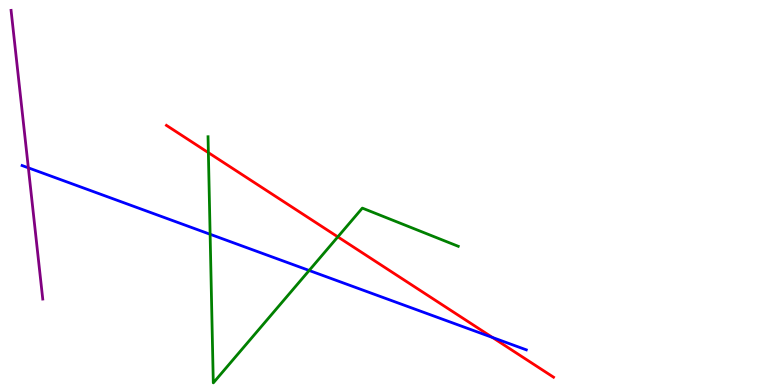[{'lines': ['blue', 'red'], 'intersections': [{'x': 6.35, 'y': 1.23}]}, {'lines': ['green', 'red'], 'intersections': [{'x': 2.69, 'y': 6.03}, {'x': 4.36, 'y': 3.85}]}, {'lines': ['purple', 'red'], 'intersections': []}, {'lines': ['blue', 'green'], 'intersections': [{'x': 2.71, 'y': 3.92}, {'x': 3.99, 'y': 2.97}]}, {'lines': ['blue', 'purple'], 'intersections': [{'x': 0.366, 'y': 5.64}]}, {'lines': ['green', 'purple'], 'intersections': []}]